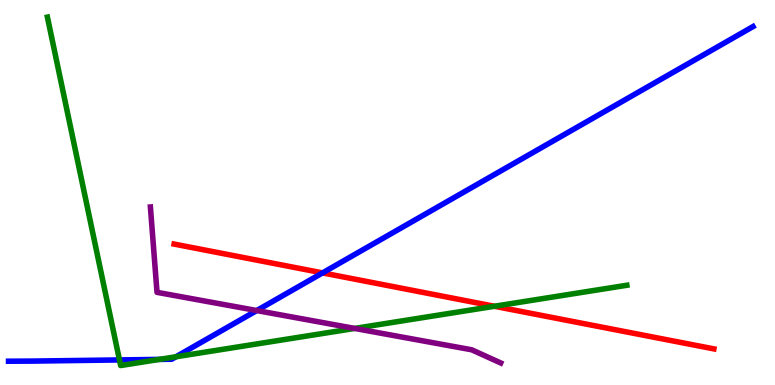[{'lines': ['blue', 'red'], 'intersections': [{'x': 4.16, 'y': 2.91}]}, {'lines': ['green', 'red'], 'intersections': [{'x': 6.38, 'y': 2.05}]}, {'lines': ['purple', 'red'], 'intersections': []}, {'lines': ['blue', 'green'], 'intersections': [{'x': 1.54, 'y': 0.651}, {'x': 2.06, 'y': 0.665}, {'x': 2.27, 'y': 0.734}]}, {'lines': ['blue', 'purple'], 'intersections': [{'x': 3.31, 'y': 1.93}]}, {'lines': ['green', 'purple'], 'intersections': [{'x': 4.58, 'y': 1.47}]}]